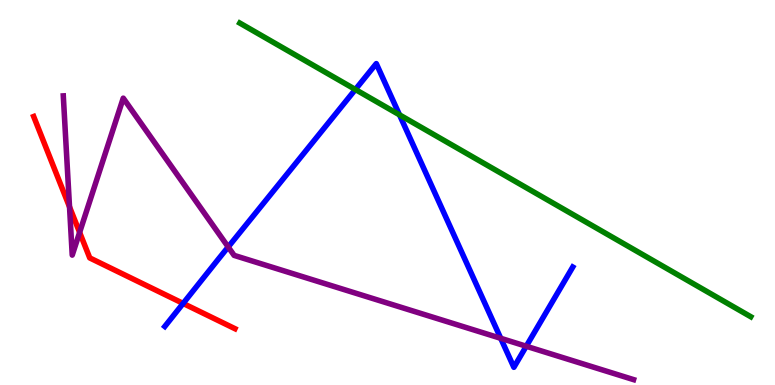[{'lines': ['blue', 'red'], 'intersections': [{'x': 2.36, 'y': 2.12}]}, {'lines': ['green', 'red'], 'intersections': []}, {'lines': ['purple', 'red'], 'intersections': [{'x': 0.897, 'y': 4.63}, {'x': 1.03, 'y': 3.96}]}, {'lines': ['blue', 'green'], 'intersections': [{'x': 4.59, 'y': 7.68}, {'x': 5.15, 'y': 7.02}]}, {'lines': ['blue', 'purple'], 'intersections': [{'x': 2.94, 'y': 3.59}, {'x': 6.46, 'y': 1.21}, {'x': 6.79, 'y': 1.01}]}, {'lines': ['green', 'purple'], 'intersections': []}]